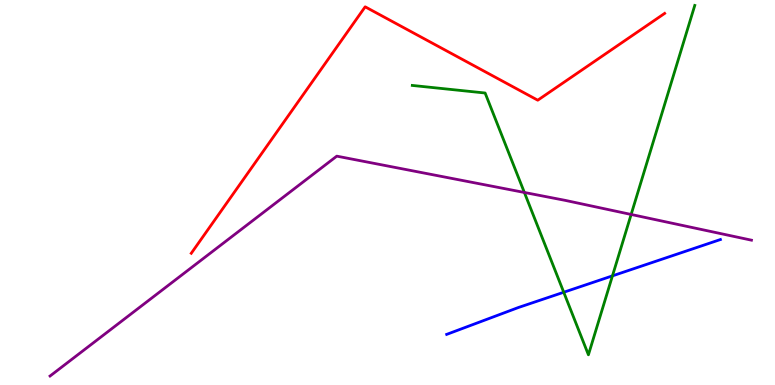[{'lines': ['blue', 'red'], 'intersections': []}, {'lines': ['green', 'red'], 'intersections': []}, {'lines': ['purple', 'red'], 'intersections': []}, {'lines': ['blue', 'green'], 'intersections': [{'x': 7.27, 'y': 2.41}, {'x': 7.9, 'y': 2.83}]}, {'lines': ['blue', 'purple'], 'intersections': []}, {'lines': ['green', 'purple'], 'intersections': [{'x': 6.77, 'y': 5.0}, {'x': 8.14, 'y': 4.43}]}]